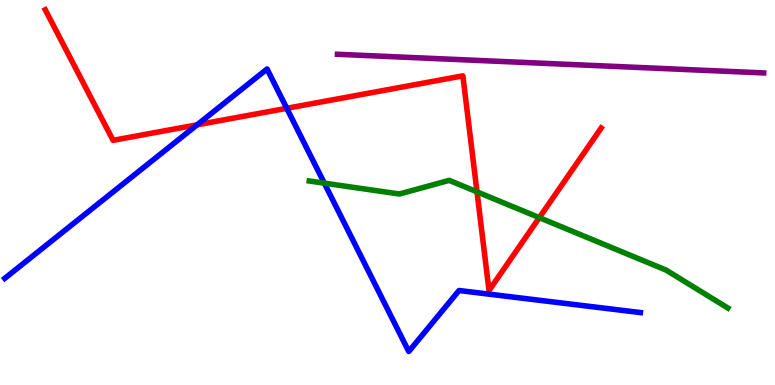[{'lines': ['blue', 'red'], 'intersections': [{'x': 2.54, 'y': 6.76}, {'x': 3.7, 'y': 7.19}]}, {'lines': ['green', 'red'], 'intersections': [{'x': 6.15, 'y': 5.02}, {'x': 6.96, 'y': 4.35}]}, {'lines': ['purple', 'red'], 'intersections': []}, {'lines': ['blue', 'green'], 'intersections': [{'x': 4.18, 'y': 5.24}]}, {'lines': ['blue', 'purple'], 'intersections': []}, {'lines': ['green', 'purple'], 'intersections': []}]